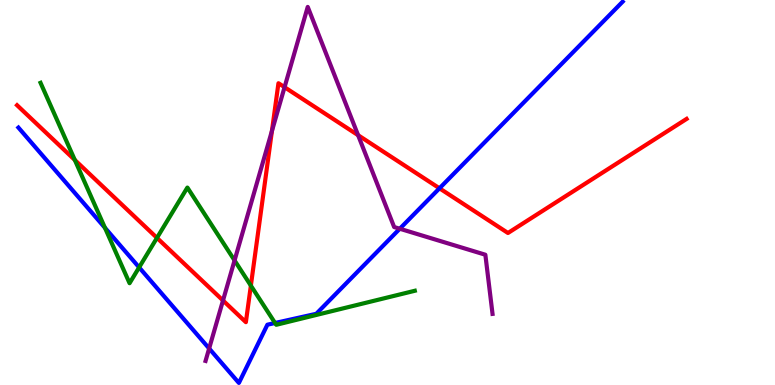[{'lines': ['blue', 'red'], 'intersections': [{'x': 5.67, 'y': 5.11}]}, {'lines': ['green', 'red'], 'intersections': [{'x': 0.965, 'y': 5.84}, {'x': 2.03, 'y': 3.82}, {'x': 3.24, 'y': 2.58}]}, {'lines': ['purple', 'red'], 'intersections': [{'x': 2.88, 'y': 2.2}, {'x': 3.51, 'y': 6.6}, {'x': 3.67, 'y': 7.74}, {'x': 4.62, 'y': 6.49}]}, {'lines': ['blue', 'green'], 'intersections': [{'x': 1.35, 'y': 4.08}, {'x': 1.8, 'y': 3.05}, {'x': 3.55, 'y': 1.61}]}, {'lines': ['blue', 'purple'], 'intersections': [{'x': 2.7, 'y': 0.948}, {'x': 5.16, 'y': 4.06}]}, {'lines': ['green', 'purple'], 'intersections': [{'x': 3.03, 'y': 3.24}]}]